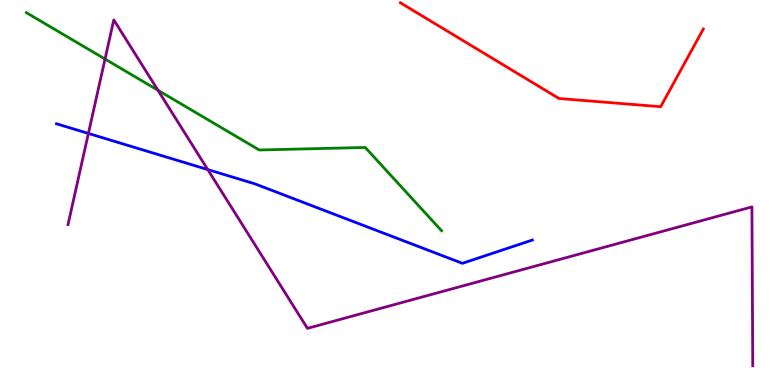[{'lines': ['blue', 'red'], 'intersections': []}, {'lines': ['green', 'red'], 'intersections': []}, {'lines': ['purple', 'red'], 'intersections': []}, {'lines': ['blue', 'green'], 'intersections': []}, {'lines': ['blue', 'purple'], 'intersections': [{'x': 1.14, 'y': 6.53}, {'x': 2.68, 'y': 5.6}]}, {'lines': ['green', 'purple'], 'intersections': [{'x': 1.36, 'y': 8.47}, {'x': 2.04, 'y': 7.66}]}]